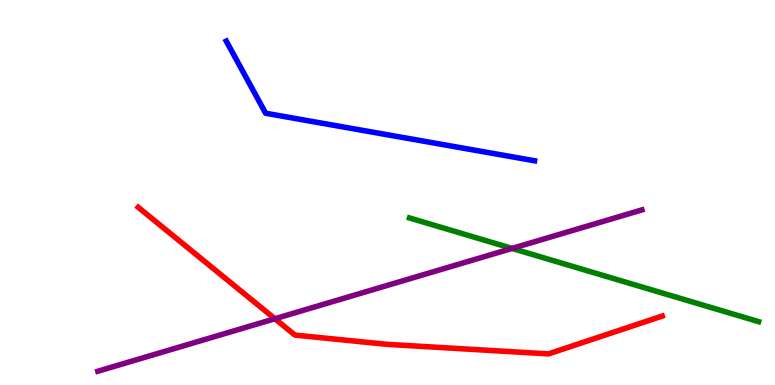[{'lines': ['blue', 'red'], 'intersections': []}, {'lines': ['green', 'red'], 'intersections': []}, {'lines': ['purple', 'red'], 'intersections': [{'x': 3.55, 'y': 1.72}]}, {'lines': ['blue', 'green'], 'intersections': []}, {'lines': ['blue', 'purple'], 'intersections': []}, {'lines': ['green', 'purple'], 'intersections': [{'x': 6.61, 'y': 3.55}]}]